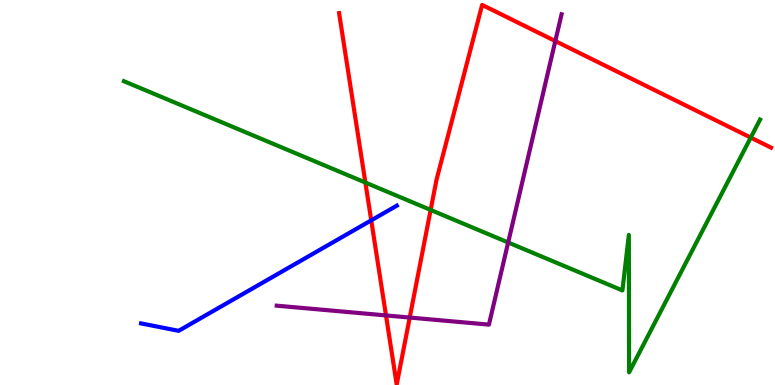[{'lines': ['blue', 'red'], 'intersections': [{'x': 4.79, 'y': 4.28}]}, {'lines': ['green', 'red'], 'intersections': [{'x': 4.71, 'y': 5.26}, {'x': 5.56, 'y': 4.55}, {'x': 9.69, 'y': 6.43}]}, {'lines': ['purple', 'red'], 'intersections': [{'x': 4.98, 'y': 1.81}, {'x': 5.29, 'y': 1.75}, {'x': 7.17, 'y': 8.93}]}, {'lines': ['blue', 'green'], 'intersections': []}, {'lines': ['blue', 'purple'], 'intersections': []}, {'lines': ['green', 'purple'], 'intersections': [{'x': 6.56, 'y': 3.7}]}]